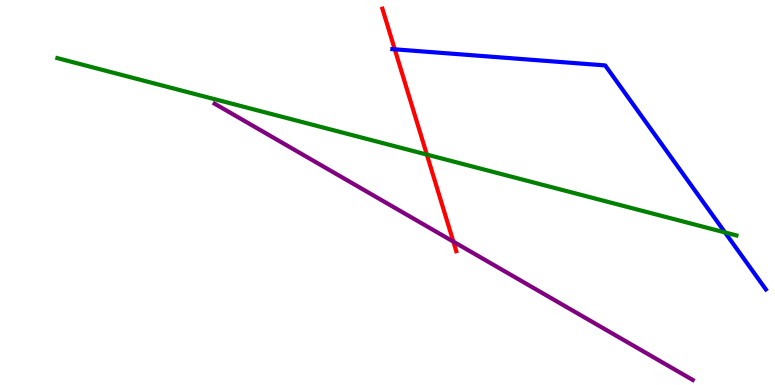[{'lines': ['blue', 'red'], 'intersections': [{'x': 5.09, 'y': 8.72}]}, {'lines': ['green', 'red'], 'intersections': [{'x': 5.51, 'y': 5.98}]}, {'lines': ['purple', 'red'], 'intersections': [{'x': 5.85, 'y': 3.72}]}, {'lines': ['blue', 'green'], 'intersections': [{'x': 9.35, 'y': 3.96}]}, {'lines': ['blue', 'purple'], 'intersections': []}, {'lines': ['green', 'purple'], 'intersections': []}]